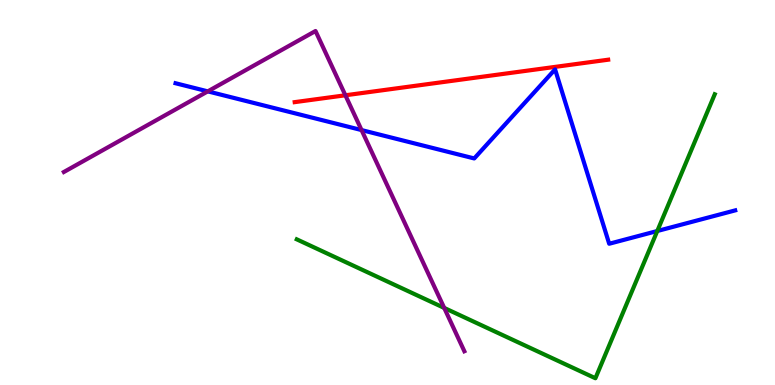[{'lines': ['blue', 'red'], 'intersections': []}, {'lines': ['green', 'red'], 'intersections': []}, {'lines': ['purple', 'red'], 'intersections': [{'x': 4.46, 'y': 7.53}]}, {'lines': ['blue', 'green'], 'intersections': [{'x': 8.48, 'y': 4.0}]}, {'lines': ['blue', 'purple'], 'intersections': [{'x': 2.68, 'y': 7.63}, {'x': 4.67, 'y': 6.62}]}, {'lines': ['green', 'purple'], 'intersections': [{'x': 5.73, 'y': 2.0}]}]